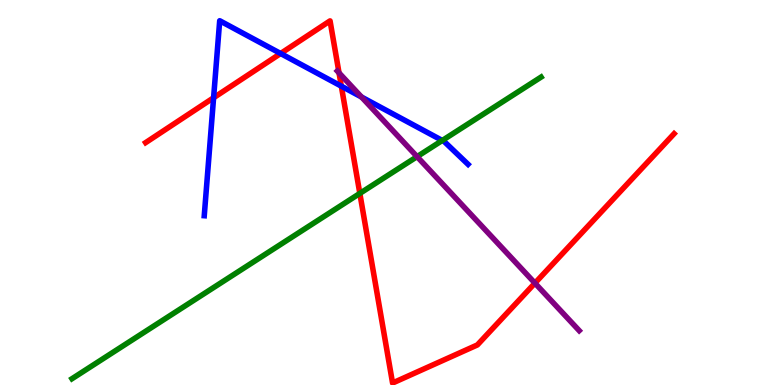[{'lines': ['blue', 'red'], 'intersections': [{'x': 2.76, 'y': 7.46}, {'x': 3.62, 'y': 8.61}, {'x': 4.4, 'y': 7.76}]}, {'lines': ['green', 'red'], 'intersections': [{'x': 4.64, 'y': 4.98}]}, {'lines': ['purple', 'red'], 'intersections': [{'x': 4.37, 'y': 8.11}, {'x': 6.9, 'y': 2.65}]}, {'lines': ['blue', 'green'], 'intersections': [{'x': 5.71, 'y': 6.35}]}, {'lines': ['blue', 'purple'], 'intersections': [{'x': 4.67, 'y': 7.48}]}, {'lines': ['green', 'purple'], 'intersections': [{'x': 5.38, 'y': 5.93}]}]